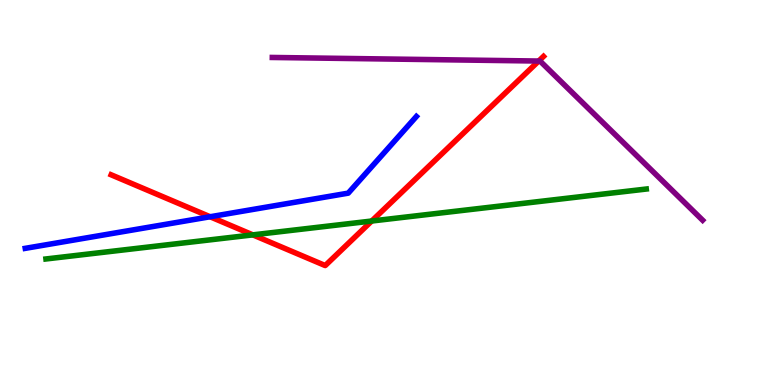[{'lines': ['blue', 'red'], 'intersections': [{'x': 2.71, 'y': 4.37}]}, {'lines': ['green', 'red'], 'intersections': [{'x': 3.26, 'y': 3.9}, {'x': 4.8, 'y': 4.26}]}, {'lines': ['purple', 'red'], 'intersections': [{'x': 6.95, 'y': 8.41}]}, {'lines': ['blue', 'green'], 'intersections': []}, {'lines': ['blue', 'purple'], 'intersections': []}, {'lines': ['green', 'purple'], 'intersections': []}]